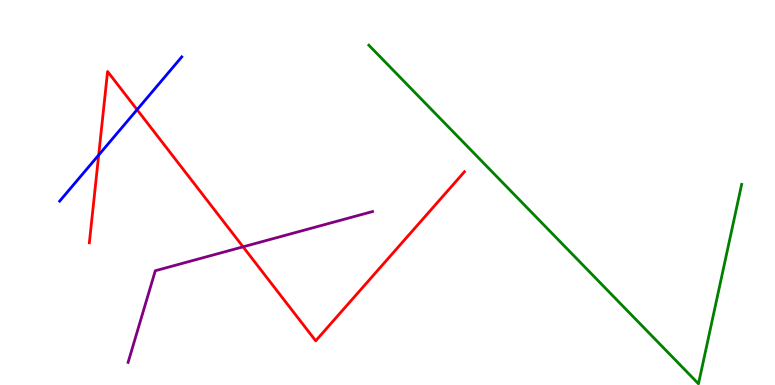[{'lines': ['blue', 'red'], 'intersections': [{'x': 1.27, 'y': 5.97}, {'x': 1.77, 'y': 7.15}]}, {'lines': ['green', 'red'], 'intersections': []}, {'lines': ['purple', 'red'], 'intersections': [{'x': 3.14, 'y': 3.59}]}, {'lines': ['blue', 'green'], 'intersections': []}, {'lines': ['blue', 'purple'], 'intersections': []}, {'lines': ['green', 'purple'], 'intersections': []}]